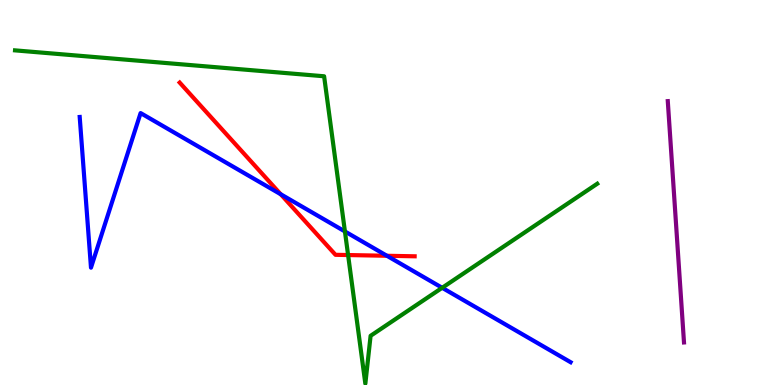[{'lines': ['blue', 'red'], 'intersections': [{'x': 3.62, 'y': 4.95}, {'x': 4.99, 'y': 3.36}]}, {'lines': ['green', 'red'], 'intersections': [{'x': 4.49, 'y': 3.38}]}, {'lines': ['purple', 'red'], 'intersections': []}, {'lines': ['blue', 'green'], 'intersections': [{'x': 4.45, 'y': 3.99}, {'x': 5.71, 'y': 2.52}]}, {'lines': ['blue', 'purple'], 'intersections': []}, {'lines': ['green', 'purple'], 'intersections': []}]